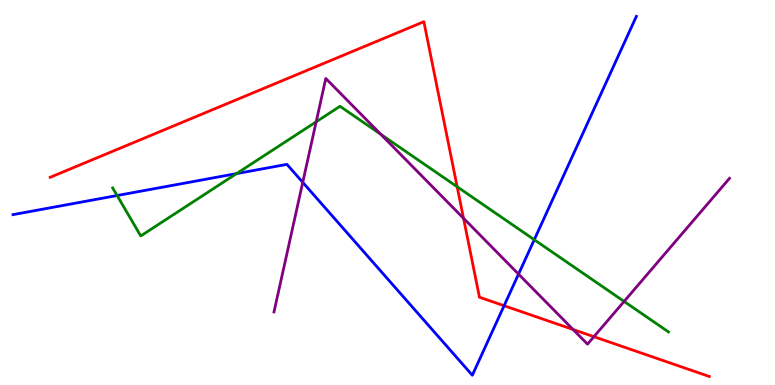[{'lines': ['blue', 'red'], 'intersections': [{'x': 6.5, 'y': 2.06}]}, {'lines': ['green', 'red'], 'intersections': [{'x': 5.9, 'y': 5.15}]}, {'lines': ['purple', 'red'], 'intersections': [{'x': 5.98, 'y': 4.33}, {'x': 7.39, 'y': 1.44}, {'x': 7.66, 'y': 1.25}]}, {'lines': ['blue', 'green'], 'intersections': [{'x': 1.51, 'y': 4.92}, {'x': 3.05, 'y': 5.49}, {'x': 6.89, 'y': 3.77}]}, {'lines': ['blue', 'purple'], 'intersections': [{'x': 3.91, 'y': 5.26}, {'x': 6.69, 'y': 2.88}]}, {'lines': ['green', 'purple'], 'intersections': [{'x': 4.08, 'y': 6.84}, {'x': 4.91, 'y': 6.51}, {'x': 8.05, 'y': 2.17}]}]